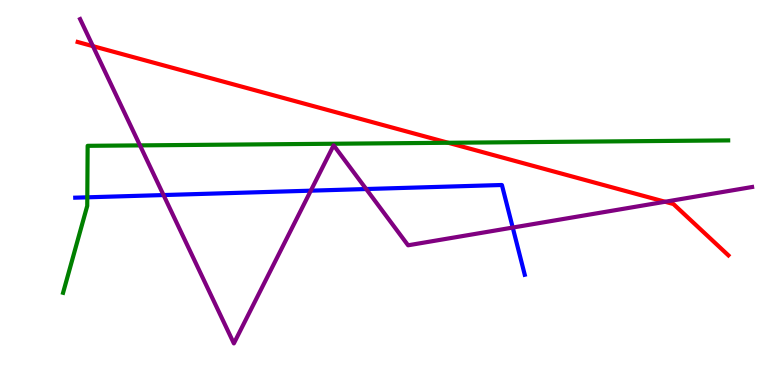[{'lines': ['blue', 'red'], 'intersections': []}, {'lines': ['green', 'red'], 'intersections': [{'x': 5.78, 'y': 6.29}]}, {'lines': ['purple', 'red'], 'intersections': [{'x': 1.2, 'y': 8.8}, {'x': 8.58, 'y': 4.76}]}, {'lines': ['blue', 'green'], 'intersections': [{'x': 1.13, 'y': 4.87}]}, {'lines': ['blue', 'purple'], 'intersections': [{'x': 2.11, 'y': 4.93}, {'x': 4.01, 'y': 5.05}, {'x': 4.73, 'y': 5.09}, {'x': 6.62, 'y': 4.09}]}, {'lines': ['green', 'purple'], 'intersections': [{'x': 1.81, 'y': 6.22}]}]